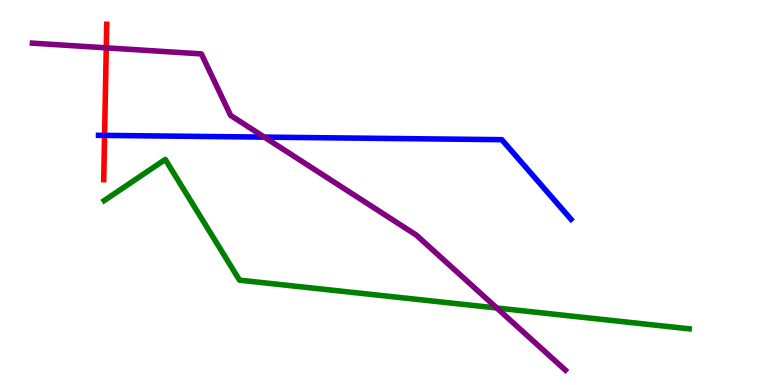[{'lines': ['blue', 'red'], 'intersections': [{'x': 1.35, 'y': 6.48}]}, {'lines': ['green', 'red'], 'intersections': []}, {'lines': ['purple', 'red'], 'intersections': [{'x': 1.37, 'y': 8.76}]}, {'lines': ['blue', 'green'], 'intersections': []}, {'lines': ['blue', 'purple'], 'intersections': [{'x': 3.41, 'y': 6.44}]}, {'lines': ['green', 'purple'], 'intersections': [{'x': 6.41, 'y': 2.0}]}]